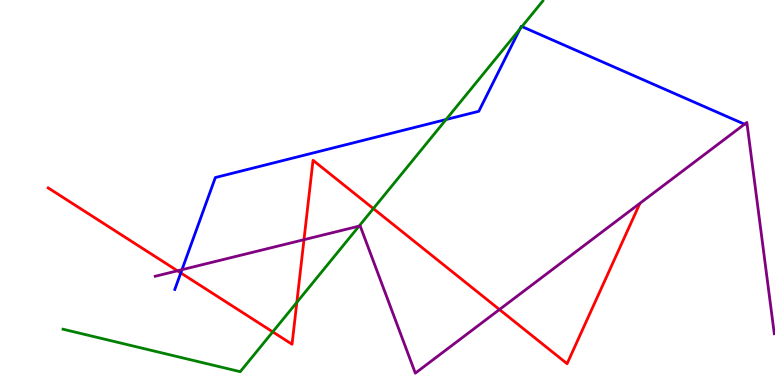[{'lines': ['blue', 'red'], 'intersections': [{'x': 2.33, 'y': 2.91}]}, {'lines': ['green', 'red'], 'intersections': [{'x': 3.52, 'y': 1.38}, {'x': 3.83, 'y': 2.15}, {'x': 4.82, 'y': 4.58}]}, {'lines': ['purple', 'red'], 'intersections': [{'x': 2.29, 'y': 2.97}, {'x': 3.92, 'y': 3.77}, {'x': 6.44, 'y': 1.96}]}, {'lines': ['blue', 'green'], 'intersections': [{'x': 5.76, 'y': 6.9}, {'x': 6.71, 'y': 9.24}, {'x': 6.73, 'y': 9.31}]}, {'lines': ['blue', 'purple'], 'intersections': [{'x': 2.35, 'y': 2.99}, {'x': 9.61, 'y': 6.77}]}, {'lines': ['green', 'purple'], 'intersections': [{'x': 4.63, 'y': 4.13}]}]